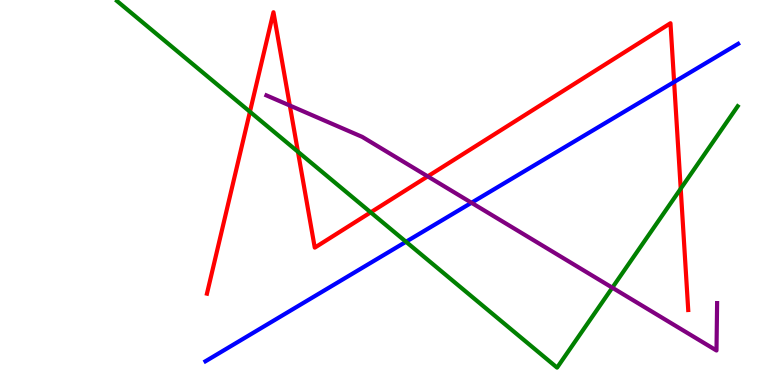[{'lines': ['blue', 'red'], 'intersections': [{'x': 8.7, 'y': 7.87}]}, {'lines': ['green', 'red'], 'intersections': [{'x': 3.22, 'y': 7.1}, {'x': 3.84, 'y': 6.06}, {'x': 4.78, 'y': 4.48}, {'x': 8.78, 'y': 5.1}]}, {'lines': ['purple', 'red'], 'intersections': [{'x': 3.74, 'y': 7.26}, {'x': 5.52, 'y': 5.42}]}, {'lines': ['blue', 'green'], 'intersections': [{'x': 5.24, 'y': 3.72}]}, {'lines': ['blue', 'purple'], 'intersections': [{'x': 6.08, 'y': 4.73}]}, {'lines': ['green', 'purple'], 'intersections': [{'x': 7.9, 'y': 2.53}]}]